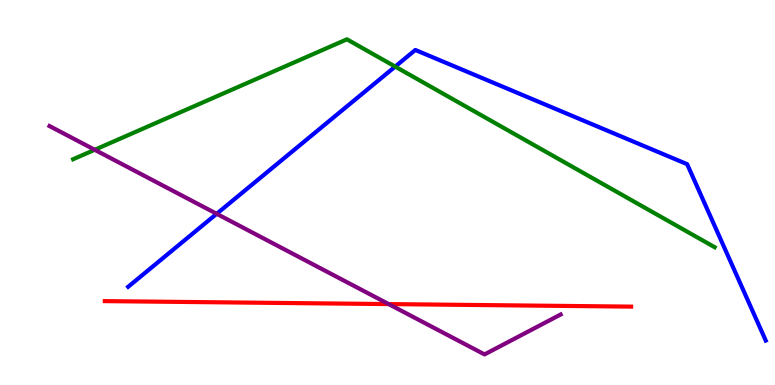[{'lines': ['blue', 'red'], 'intersections': []}, {'lines': ['green', 'red'], 'intersections': []}, {'lines': ['purple', 'red'], 'intersections': [{'x': 5.02, 'y': 2.1}]}, {'lines': ['blue', 'green'], 'intersections': [{'x': 5.1, 'y': 8.27}]}, {'lines': ['blue', 'purple'], 'intersections': [{'x': 2.8, 'y': 4.45}]}, {'lines': ['green', 'purple'], 'intersections': [{'x': 1.22, 'y': 6.11}]}]